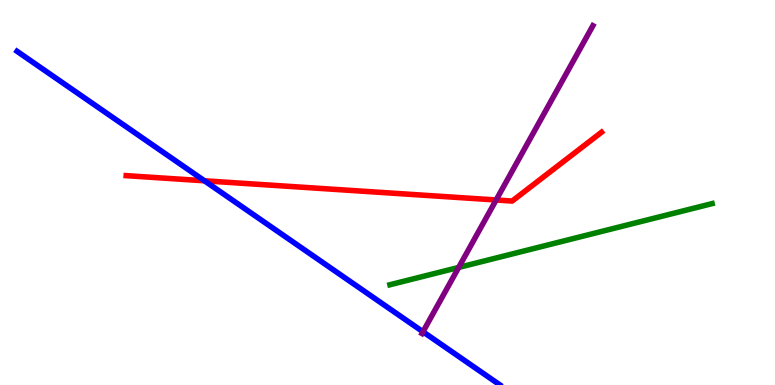[{'lines': ['blue', 'red'], 'intersections': [{'x': 2.64, 'y': 5.3}]}, {'lines': ['green', 'red'], 'intersections': []}, {'lines': ['purple', 'red'], 'intersections': [{'x': 6.4, 'y': 4.81}]}, {'lines': ['blue', 'green'], 'intersections': []}, {'lines': ['blue', 'purple'], 'intersections': [{'x': 5.46, 'y': 1.38}]}, {'lines': ['green', 'purple'], 'intersections': [{'x': 5.92, 'y': 3.05}]}]